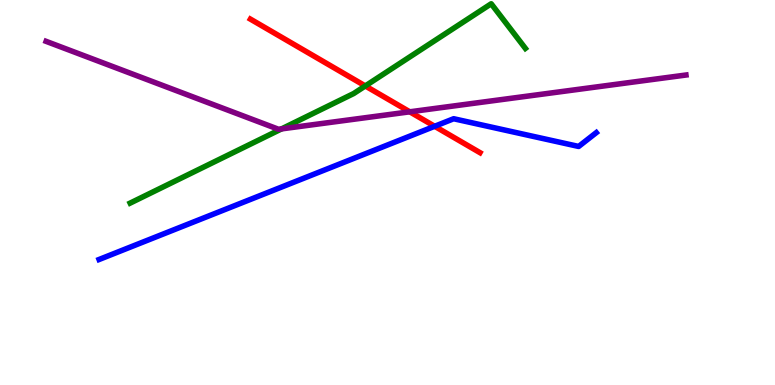[{'lines': ['blue', 'red'], 'intersections': [{'x': 5.61, 'y': 6.72}]}, {'lines': ['green', 'red'], 'intersections': [{'x': 4.71, 'y': 7.77}]}, {'lines': ['purple', 'red'], 'intersections': [{'x': 5.29, 'y': 7.1}]}, {'lines': ['blue', 'green'], 'intersections': []}, {'lines': ['blue', 'purple'], 'intersections': []}, {'lines': ['green', 'purple'], 'intersections': [{'x': 3.63, 'y': 6.65}]}]